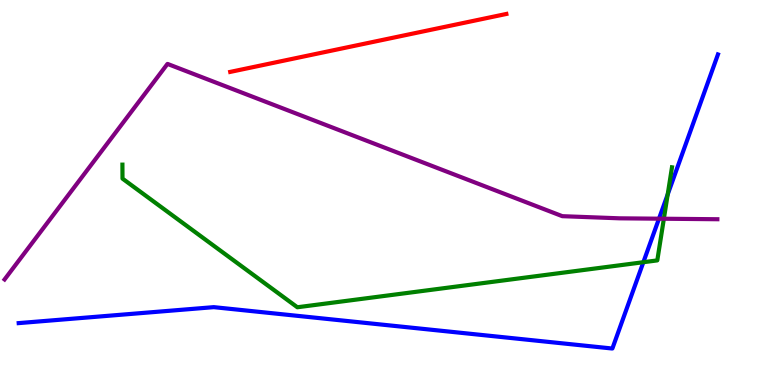[{'lines': ['blue', 'red'], 'intersections': []}, {'lines': ['green', 'red'], 'intersections': []}, {'lines': ['purple', 'red'], 'intersections': []}, {'lines': ['blue', 'green'], 'intersections': [{'x': 8.3, 'y': 3.19}, {'x': 8.62, 'y': 4.95}]}, {'lines': ['blue', 'purple'], 'intersections': [{'x': 8.5, 'y': 4.32}]}, {'lines': ['green', 'purple'], 'intersections': [{'x': 8.57, 'y': 4.32}]}]